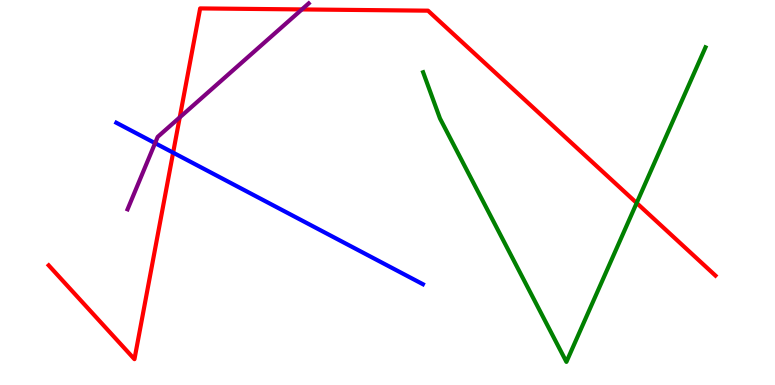[{'lines': ['blue', 'red'], 'intersections': [{'x': 2.23, 'y': 6.04}]}, {'lines': ['green', 'red'], 'intersections': [{'x': 8.22, 'y': 4.73}]}, {'lines': ['purple', 'red'], 'intersections': [{'x': 2.32, 'y': 6.95}, {'x': 3.9, 'y': 9.76}]}, {'lines': ['blue', 'green'], 'intersections': []}, {'lines': ['blue', 'purple'], 'intersections': [{'x': 2.0, 'y': 6.28}]}, {'lines': ['green', 'purple'], 'intersections': []}]